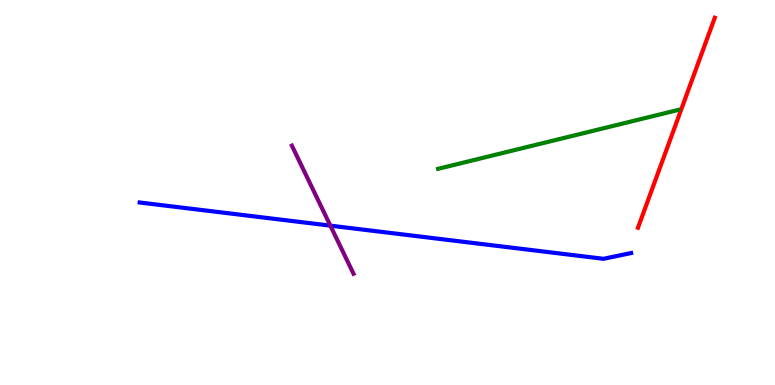[{'lines': ['blue', 'red'], 'intersections': []}, {'lines': ['green', 'red'], 'intersections': []}, {'lines': ['purple', 'red'], 'intersections': []}, {'lines': ['blue', 'green'], 'intersections': []}, {'lines': ['blue', 'purple'], 'intersections': [{'x': 4.26, 'y': 4.14}]}, {'lines': ['green', 'purple'], 'intersections': []}]